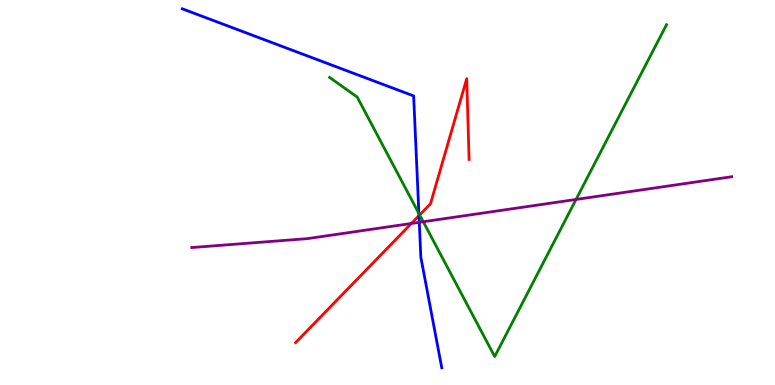[{'lines': ['blue', 'red'], 'intersections': [{'x': 5.41, 'y': 4.4}]}, {'lines': ['green', 'red'], 'intersections': [{'x': 5.42, 'y': 4.42}]}, {'lines': ['purple', 'red'], 'intersections': [{'x': 5.31, 'y': 4.2}]}, {'lines': ['blue', 'green'], 'intersections': [{'x': 5.4, 'y': 4.46}]}, {'lines': ['blue', 'purple'], 'intersections': [{'x': 5.41, 'y': 4.23}]}, {'lines': ['green', 'purple'], 'intersections': [{'x': 5.46, 'y': 4.24}, {'x': 7.43, 'y': 4.82}]}]